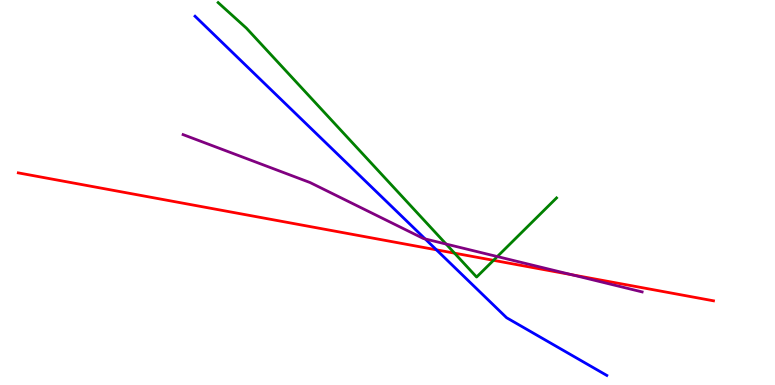[{'lines': ['blue', 'red'], 'intersections': [{'x': 5.63, 'y': 3.51}]}, {'lines': ['green', 'red'], 'intersections': [{'x': 5.86, 'y': 3.42}, {'x': 6.37, 'y': 3.24}]}, {'lines': ['purple', 'red'], 'intersections': [{'x': 7.38, 'y': 2.86}]}, {'lines': ['blue', 'green'], 'intersections': []}, {'lines': ['blue', 'purple'], 'intersections': [{'x': 5.49, 'y': 3.79}]}, {'lines': ['green', 'purple'], 'intersections': [{'x': 5.76, 'y': 3.66}, {'x': 6.42, 'y': 3.34}]}]